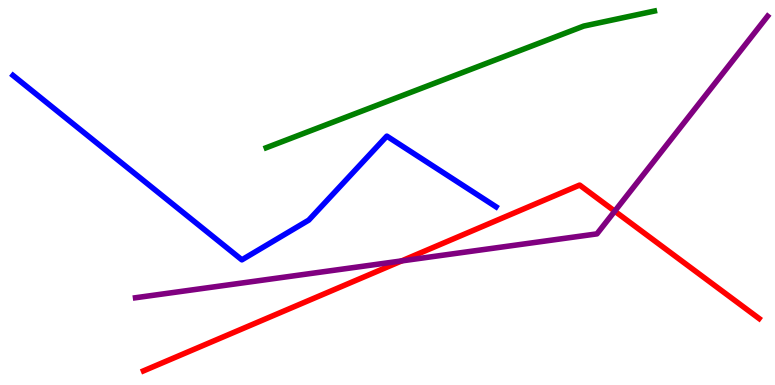[{'lines': ['blue', 'red'], 'intersections': []}, {'lines': ['green', 'red'], 'intersections': []}, {'lines': ['purple', 'red'], 'intersections': [{'x': 5.18, 'y': 3.22}, {'x': 7.93, 'y': 4.52}]}, {'lines': ['blue', 'green'], 'intersections': []}, {'lines': ['blue', 'purple'], 'intersections': []}, {'lines': ['green', 'purple'], 'intersections': []}]